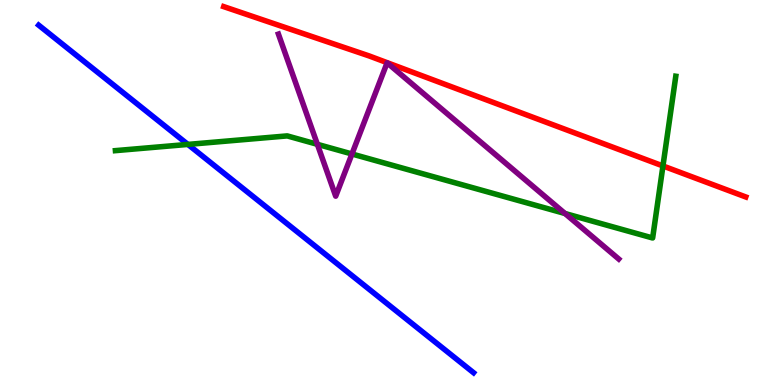[{'lines': ['blue', 'red'], 'intersections': []}, {'lines': ['green', 'red'], 'intersections': [{'x': 8.55, 'y': 5.69}]}, {'lines': ['purple', 'red'], 'intersections': []}, {'lines': ['blue', 'green'], 'intersections': [{'x': 2.42, 'y': 6.25}]}, {'lines': ['blue', 'purple'], 'intersections': []}, {'lines': ['green', 'purple'], 'intersections': [{'x': 4.1, 'y': 6.25}, {'x': 4.54, 'y': 6.0}, {'x': 7.29, 'y': 4.45}]}]